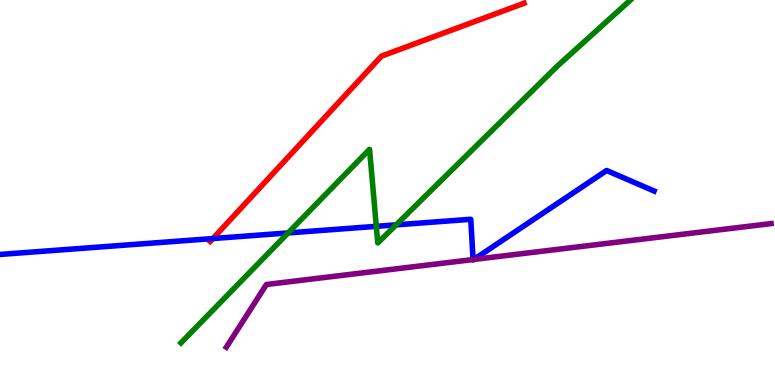[{'lines': ['blue', 'red'], 'intersections': [{'x': 2.75, 'y': 3.8}]}, {'lines': ['green', 'red'], 'intersections': []}, {'lines': ['purple', 'red'], 'intersections': []}, {'lines': ['blue', 'green'], 'intersections': [{'x': 3.72, 'y': 3.95}, {'x': 4.86, 'y': 4.12}, {'x': 5.11, 'y': 4.16}]}, {'lines': ['blue', 'purple'], 'intersections': [{'x': 6.1, 'y': 3.26}, {'x': 6.11, 'y': 3.26}]}, {'lines': ['green', 'purple'], 'intersections': []}]